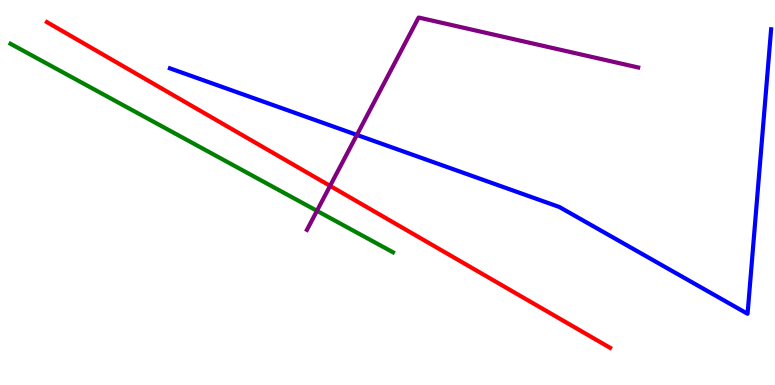[{'lines': ['blue', 'red'], 'intersections': []}, {'lines': ['green', 'red'], 'intersections': []}, {'lines': ['purple', 'red'], 'intersections': [{'x': 4.26, 'y': 5.17}]}, {'lines': ['blue', 'green'], 'intersections': []}, {'lines': ['blue', 'purple'], 'intersections': [{'x': 4.61, 'y': 6.5}]}, {'lines': ['green', 'purple'], 'intersections': [{'x': 4.09, 'y': 4.52}]}]